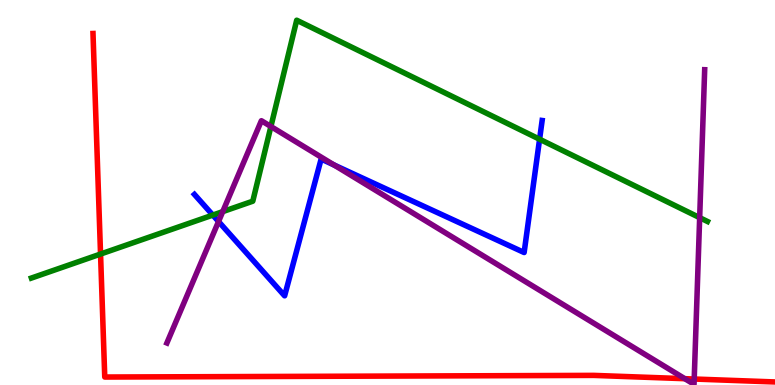[{'lines': ['blue', 'red'], 'intersections': []}, {'lines': ['green', 'red'], 'intersections': [{'x': 1.3, 'y': 3.4}]}, {'lines': ['purple', 'red'], 'intersections': [{'x': 8.84, 'y': 0.164}, {'x': 8.96, 'y': 0.155}]}, {'lines': ['blue', 'green'], 'intersections': [{'x': 2.75, 'y': 4.41}, {'x': 6.96, 'y': 6.38}]}, {'lines': ['blue', 'purple'], 'intersections': [{'x': 2.82, 'y': 4.25}, {'x': 4.31, 'y': 5.71}]}, {'lines': ['green', 'purple'], 'intersections': [{'x': 2.87, 'y': 4.5}, {'x': 3.5, 'y': 6.71}, {'x': 9.03, 'y': 4.35}]}]